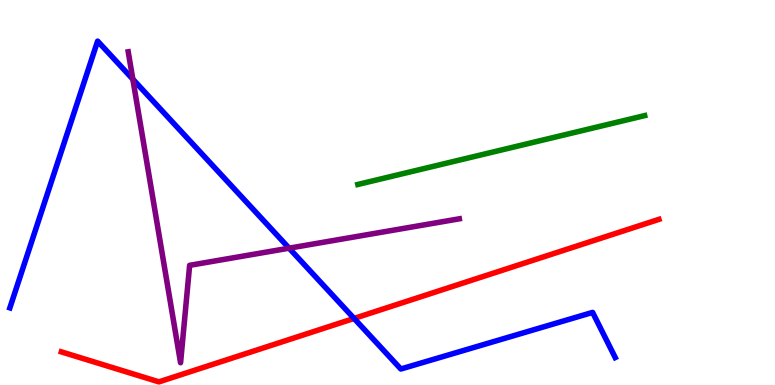[{'lines': ['blue', 'red'], 'intersections': [{'x': 4.57, 'y': 1.73}]}, {'lines': ['green', 'red'], 'intersections': []}, {'lines': ['purple', 'red'], 'intersections': []}, {'lines': ['blue', 'green'], 'intersections': []}, {'lines': ['blue', 'purple'], 'intersections': [{'x': 1.71, 'y': 7.94}, {'x': 3.73, 'y': 3.55}]}, {'lines': ['green', 'purple'], 'intersections': []}]